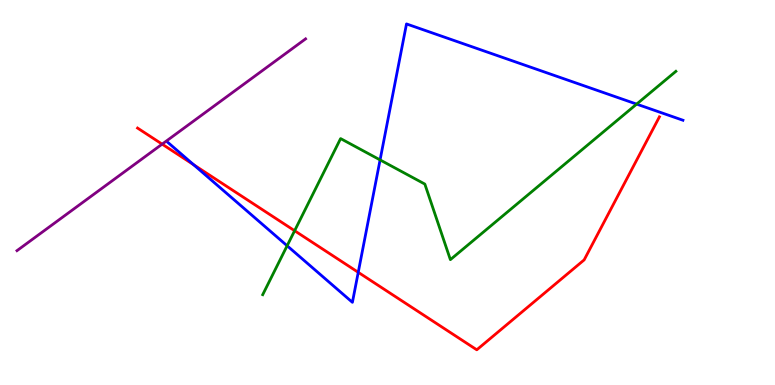[{'lines': ['blue', 'red'], 'intersections': [{'x': 2.5, 'y': 5.72}, {'x': 4.62, 'y': 2.93}]}, {'lines': ['green', 'red'], 'intersections': [{'x': 3.8, 'y': 4.01}]}, {'lines': ['purple', 'red'], 'intersections': [{'x': 2.09, 'y': 6.26}]}, {'lines': ['blue', 'green'], 'intersections': [{'x': 3.7, 'y': 3.62}, {'x': 4.9, 'y': 5.85}, {'x': 8.21, 'y': 7.3}]}, {'lines': ['blue', 'purple'], 'intersections': []}, {'lines': ['green', 'purple'], 'intersections': []}]